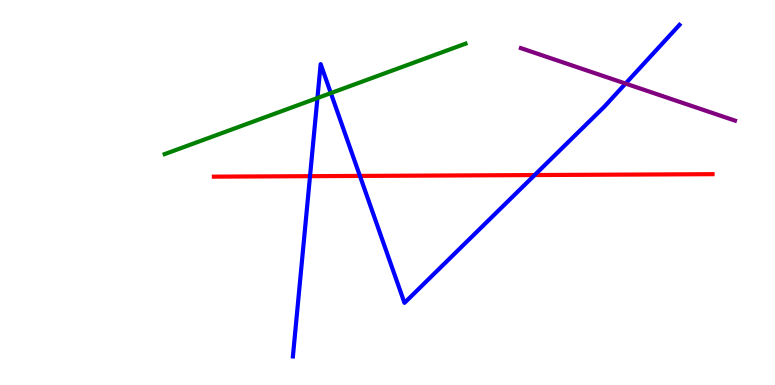[{'lines': ['blue', 'red'], 'intersections': [{'x': 4.0, 'y': 5.42}, {'x': 4.64, 'y': 5.43}, {'x': 6.9, 'y': 5.45}]}, {'lines': ['green', 'red'], 'intersections': []}, {'lines': ['purple', 'red'], 'intersections': []}, {'lines': ['blue', 'green'], 'intersections': [{'x': 4.1, 'y': 7.45}, {'x': 4.27, 'y': 7.58}]}, {'lines': ['blue', 'purple'], 'intersections': [{'x': 8.07, 'y': 7.83}]}, {'lines': ['green', 'purple'], 'intersections': []}]